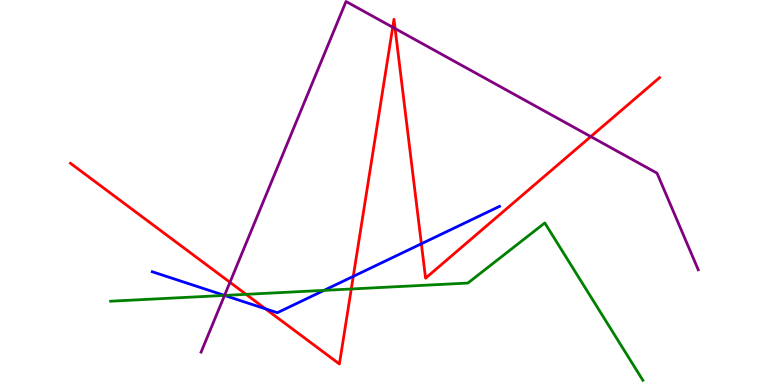[{'lines': ['blue', 'red'], 'intersections': [{'x': 3.43, 'y': 1.98}, {'x': 4.56, 'y': 2.82}, {'x': 5.44, 'y': 3.67}]}, {'lines': ['green', 'red'], 'intersections': [{'x': 3.18, 'y': 2.36}, {'x': 4.53, 'y': 2.49}]}, {'lines': ['purple', 'red'], 'intersections': [{'x': 2.97, 'y': 2.67}, {'x': 5.07, 'y': 9.29}, {'x': 5.1, 'y': 9.26}, {'x': 7.62, 'y': 6.45}]}, {'lines': ['blue', 'green'], 'intersections': [{'x': 2.9, 'y': 2.33}, {'x': 4.18, 'y': 2.46}]}, {'lines': ['blue', 'purple'], 'intersections': [{'x': 2.9, 'y': 2.33}]}, {'lines': ['green', 'purple'], 'intersections': [{'x': 2.9, 'y': 2.33}]}]